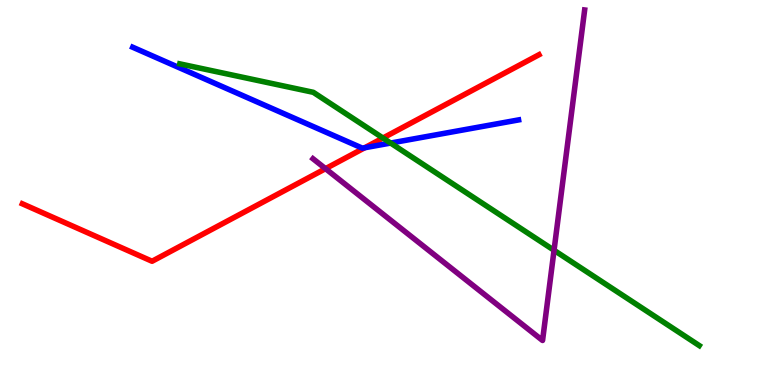[{'lines': ['blue', 'red'], 'intersections': [{'x': 4.71, 'y': 6.16}]}, {'lines': ['green', 'red'], 'intersections': [{'x': 4.94, 'y': 6.42}]}, {'lines': ['purple', 'red'], 'intersections': [{'x': 4.2, 'y': 5.62}]}, {'lines': ['blue', 'green'], 'intersections': [{'x': 5.04, 'y': 6.28}]}, {'lines': ['blue', 'purple'], 'intersections': []}, {'lines': ['green', 'purple'], 'intersections': [{'x': 7.15, 'y': 3.5}]}]